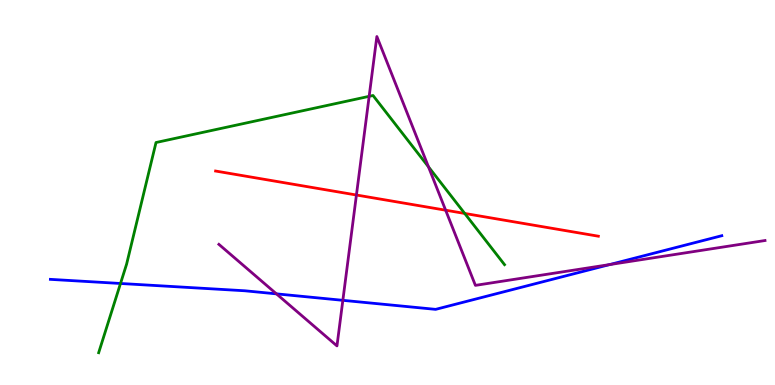[{'lines': ['blue', 'red'], 'intersections': []}, {'lines': ['green', 'red'], 'intersections': [{'x': 6.0, 'y': 4.46}]}, {'lines': ['purple', 'red'], 'intersections': [{'x': 4.6, 'y': 4.93}, {'x': 5.75, 'y': 4.54}]}, {'lines': ['blue', 'green'], 'intersections': [{'x': 1.55, 'y': 2.64}]}, {'lines': ['blue', 'purple'], 'intersections': [{'x': 3.57, 'y': 2.37}, {'x': 4.42, 'y': 2.2}, {'x': 7.87, 'y': 3.13}]}, {'lines': ['green', 'purple'], 'intersections': [{'x': 4.76, 'y': 7.5}, {'x': 5.53, 'y': 5.67}]}]